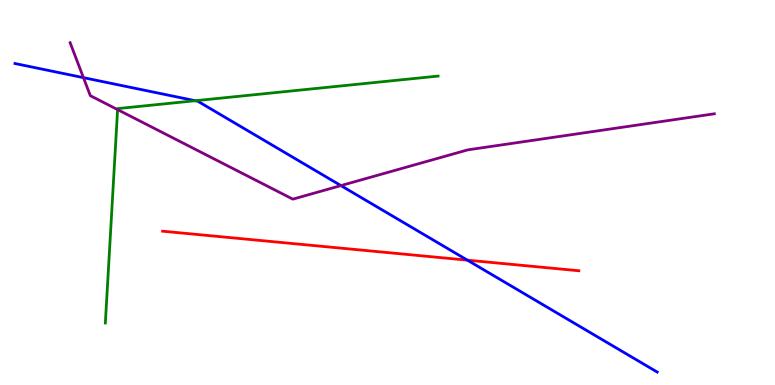[{'lines': ['blue', 'red'], 'intersections': [{'x': 6.03, 'y': 3.24}]}, {'lines': ['green', 'red'], 'intersections': []}, {'lines': ['purple', 'red'], 'intersections': []}, {'lines': ['blue', 'green'], 'intersections': [{'x': 2.52, 'y': 7.38}]}, {'lines': ['blue', 'purple'], 'intersections': [{'x': 1.08, 'y': 7.98}, {'x': 4.4, 'y': 5.18}]}, {'lines': ['green', 'purple'], 'intersections': [{'x': 1.52, 'y': 7.15}]}]